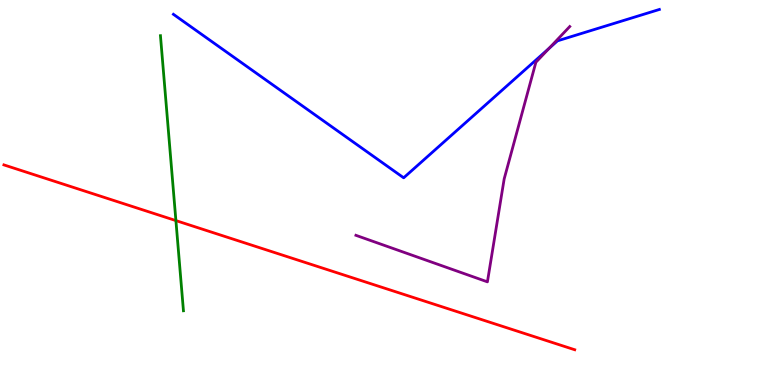[{'lines': ['blue', 'red'], 'intersections': []}, {'lines': ['green', 'red'], 'intersections': [{'x': 2.27, 'y': 4.27}]}, {'lines': ['purple', 'red'], 'intersections': []}, {'lines': ['blue', 'green'], 'intersections': []}, {'lines': ['blue', 'purple'], 'intersections': [{'x': 7.08, 'y': 8.74}]}, {'lines': ['green', 'purple'], 'intersections': []}]